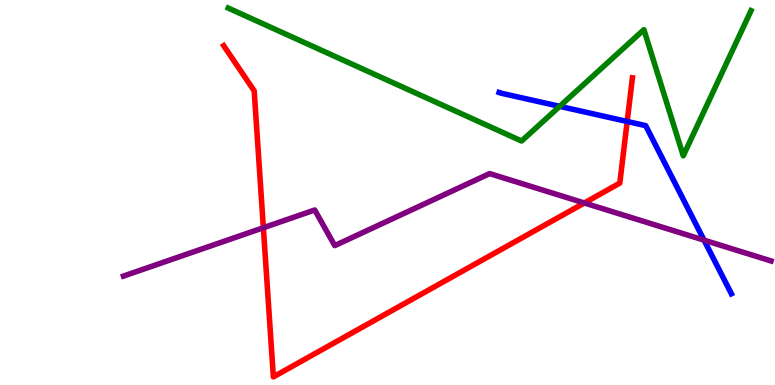[{'lines': ['blue', 'red'], 'intersections': [{'x': 8.09, 'y': 6.84}]}, {'lines': ['green', 'red'], 'intersections': []}, {'lines': ['purple', 'red'], 'intersections': [{'x': 3.4, 'y': 4.08}, {'x': 7.54, 'y': 4.73}]}, {'lines': ['blue', 'green'], 'intersections': [{'x': 7.22, 'y': 7.24}]}, {'lines': ['blue', 'purple'], 'intersections': [{'x': 9.08, 'y': 3.76}]}, {'lines': ['green', 'purple'], 'intersections': []}]